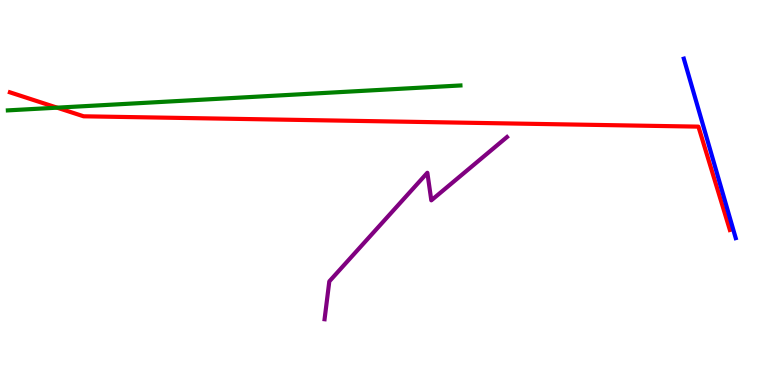[{'lines': ['blue', 'red'], 'intersections': []}, {'lines': ['green', 'red'], 'intersections': [{'x': 0.737, 'y': 7.2}]}, {'lines': ['purple', 'red'], 'intersections': []}, {'lines': ['blue', 'green'], 'intersections': []}, {'lines': ['blue', 'purple'], 'intersections': []}, {'lines': ['green', 'purple'], 'intersections': []}]